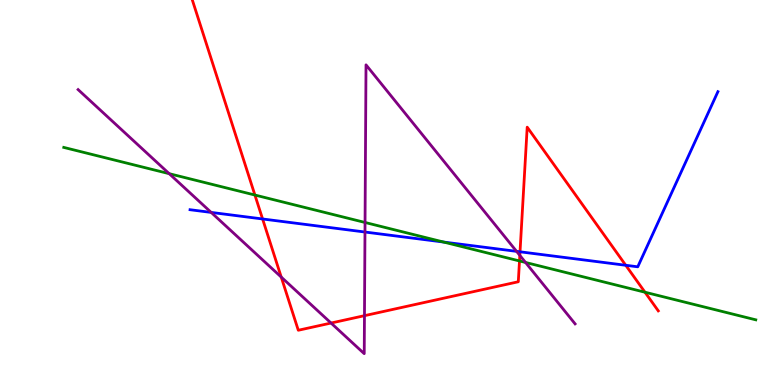[{'lines': ['blue', 'red'], 'intersections': [{'x': 3.39, 'y': 4.31}, {'x': 6.71, 'y': 3.46}, {'x': 8.07, 'y': 3.11}]}, {'lines': ['green', 'red'], 'intersections': [{'x': 3.29, 'y': 4.93}, {'x': 6.7, 'y': 3.22}, {'x': 8.32, 'y': 2.41}]}, {'lines': ['purple', 'red'], 'intersections': [{'x': 3.63, 'y': 2.8}, {'x': 4.27, 'y': 1.61}, {'x': 4.7, 'y': 1.8}, {'x': 6.71, 'y': 3.37}]}, {'lines': ['blue', 'green'], 'intersections': [{'x': 5.72, 'y': 3.71}]}, {'lines': ['blue', 'purple'], 'intersections': [{'x': 2.72, 'y': 4.48}, {'x': 4.71, 'y': 3.97}, {'x': 6.67, 'y': 3.47}]}, {'lines': ['green', 'purple'], 'intersections': [{'x': 2.18, 'y': 5.49}, {'x': 4.71, 'y': 4.22}, {'x': 6.78, 'y': 3.18}]}]